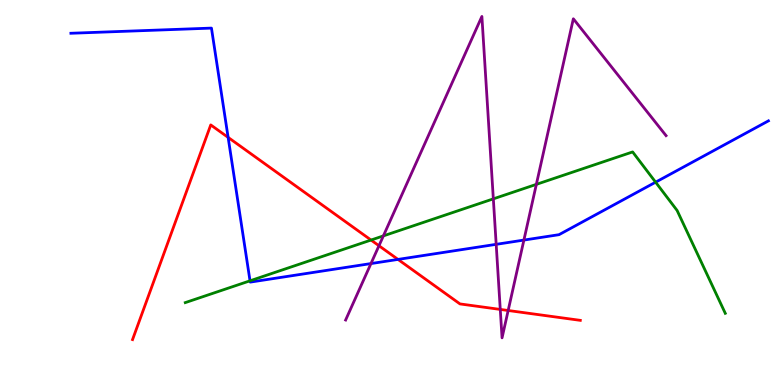[{'lines': ['blue', 'red'], 'intersections': [{'x': 2.94, 'y': 6.43}, {'x': 5.14, 'y': 3.26}]}, {'lines': ['green', 'red'], 'intersections': [{'x': 4.79, 'y': 3.77}]}, {'lines': ['purple', 'red'], 'intersections': [{'x': 4.89, 'y': 3.62}, {'x': 6.46, 'y': 1.96}, {'x': 6.56, 'y': 1.94}]}, {'lines': ['blue', 'green'], 'intersections': [{'x': 3.23, 'y': 2.71}, {'x': 8.46, 'y': 5.27}]}, {'lines': ['blue', 'purple'], 'intersections': [{'x': 4.79, 'y': 3.15}, {'x': 6.4, 'y': 3.65}, {'x': 6.76, 'y': 3.76}]}, {'lines': ['green', 'purple'], 'intersections': [{'x': 4.95, 'y': 3.87}, {'x': 6.37, 'y': 4.83}, {'x': 6.92, 'y': 5.21}]}]